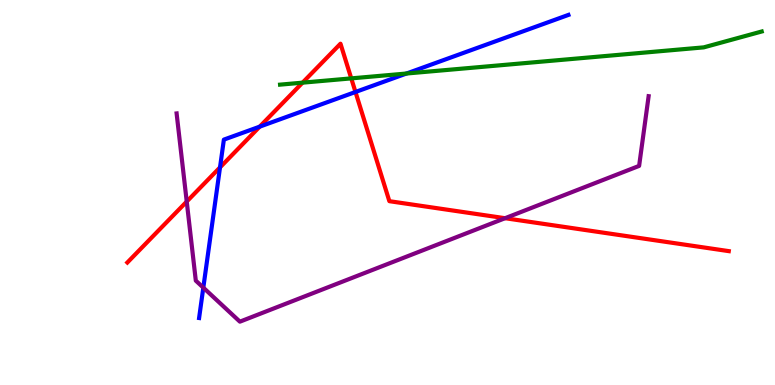[{'lines': ['blue', 'red'], 'intersections': [{'x': 2.84, 'y': 5.65}, {'x': 3.35, 'y': 6.71}, {'x': 4.59, 'y': 7.61}]}, {'lines': ['green', 'red'], 'intersections': [{'x': 3.9, 'y': 7.85}, {'x': 4.53, 'y': 7.96}]}, {'lines': ['purple', 'red'], 'intersections': [{'x': 2.41, 'y': 4.76}, {'x': 6.52, 'y': 4.33}]}, {'lines': ['blue', 'green'], 'intersections': [{'x': 5.25, 'y': 8.09}]}, {'lines': ['blue', 'purple'], 'intersections': [{'x': 2.62, 'y': 2.53}]}, {'lines': ['green', 'purple'], 'intersections': []}]